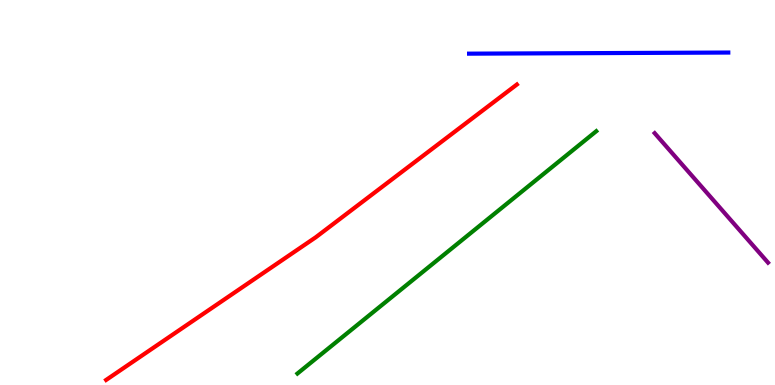[{'lines': ['blue', 'red'], 'intersections': []}, {'lines': ['green', 'red'], 'intersections': []}, {'lines': ['purple', 'red'], 'intersections': []}, {'lines': ['blue', 'green'], 'intersections': []}, {'lines': ['blue', 'purple'], 'intersections': []}, {'lines': ['green', 'purple'], 'intersections': []}]